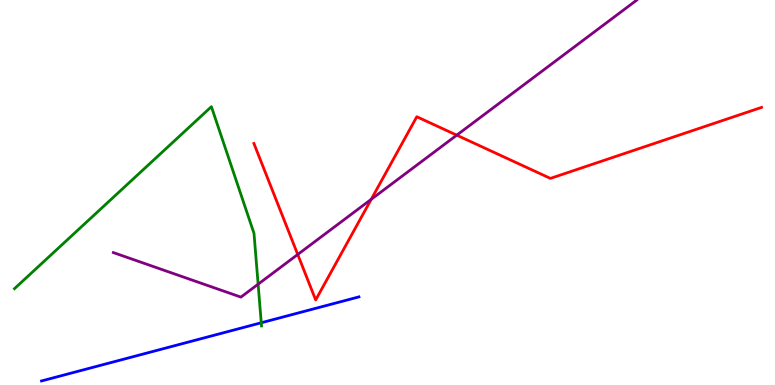[{'lines': ['blue', 'red'], 'intersections': []}, {'lines': ['green', 'red'], 'intersections': []}, {'lines': ['purple', 'red'], 'intersections': [{'x': 3.84, 'y': 3.39}, {'x': 4.79, 'y': 4.82}, {'x': 5.89, 'y': 6.49}]}, {'lines': ['blue', 'green'], 'intersections': [{'x': 3.37, 'y': 1.62}]}, {'lines': ['blue', 'purple'], 'intersections': []}, {'lines': ['green', 'purple'], 'intersections': [{'x': 3.33, 'y': 2.62}]}]